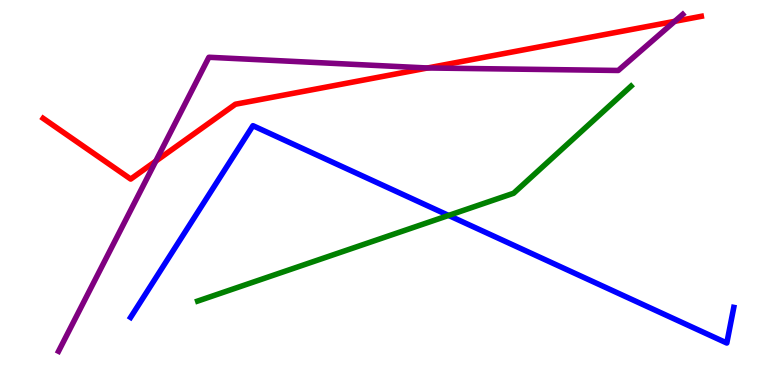[{'lines': ['blue', 'red'], 'intersections': []}, {'lines': ['green', 'red'], 'intersections': []}, {'lines': ['purple', 'red'], 'intersections': [{'x': 2.01, 'y': 5.81}, {'x': 5.52, 'y': 8.23}, {'x': 8.71, 'y': 9.45}]}, {'lines': ['blue', 'green'], 'intersections': [{'x': 5.79, 'y': 4.4}]}, {'lines': ['blue', 'purple'], 'intersections': []}, {'lines': ['green', 'purple'], 'intersections': []}]